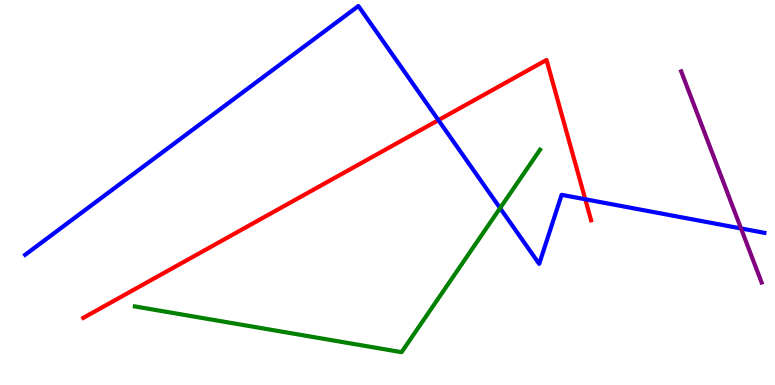[{'lines': ['blue', 'red'], 'intersections': [{'x': 5.66, 'y': 6.88}, {'x': 7.55, 'y': 4.82}]}, {'lines': ['green', 'red'], 'intersections': []}, {'lines': ['purple', 'red'], 'intersections': []}, {'lines': ['blue', 'green'], 'intersections': [{'x': 6.45, 'y': 4.59}]}, {'lines': ['blue', 'purple'], 'intersections': [{'x': 9.56, 'y': 4.07}]}, {'lines': ['green', 'purple'], 'intersections': []}]